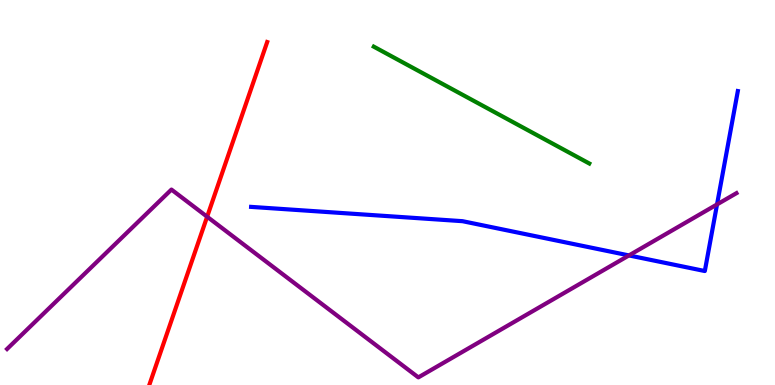[{'lines': ['blue', 'red'], 'intersections': []}, {'lines': ['green', 'red'], 'intersections': []}, {'lines': ['purple', 'red'], 'intersections': [{'x': 2.67, 'y': 4.37}]}, {'lines': ['blue', 'green'], 'intersections': []}, {'lines': ['blue', 'purple'], 'intersections': [{'x': 8.12, 'y': 3.37}, {'x': 9.25, 'y': 4.69}]}, {'lines': ['green', 'purple'], 'intersections': []}]